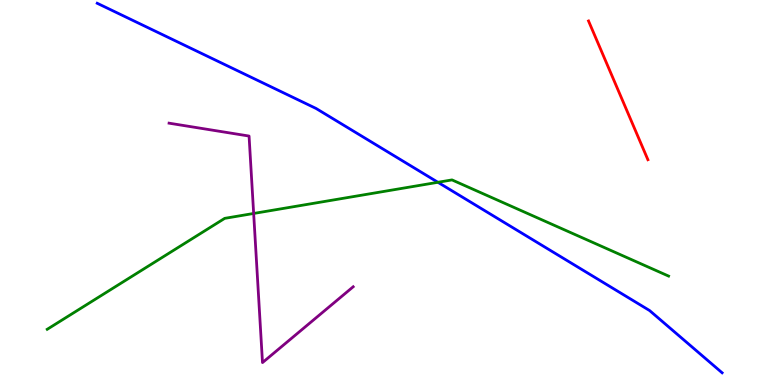[{'lines': ['blue', 'red'], 'intersections': []}, {'lines': ['green', 'red'], 'intersections': []}, {'lines': ['purple', 'red'], 'intersections': []}, {'lines': ['blue', 'green'], 'intersections': [{'x': 5.65, 'y': 5.27}]}, {'lines': ['blue', 'purple'], 'intersections': []}, {'lines': ['green', 'purple'], 'intersections': [{'x': 3.27, 'y': 4.46}]}]